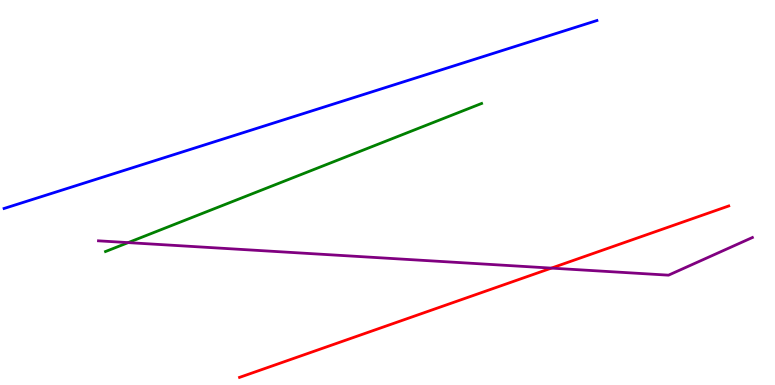[{'lines': ['blue', 'red'], 'intersections': []}, {'lines': ['green', 'red'], 'intersections': []}, {'lines': ['purple', 'red'], 'intersections': [{'x': 7.11, 'y': 3.04}]}, {'lines': ['blue', 'green'], 'intersections': []}, {'lines': ['blue', 'purple'], 'intersections': []}, {'lines': ['green', 'purple'], 'intersections': [{'x': 1.65, 'y': 3.7}]}]